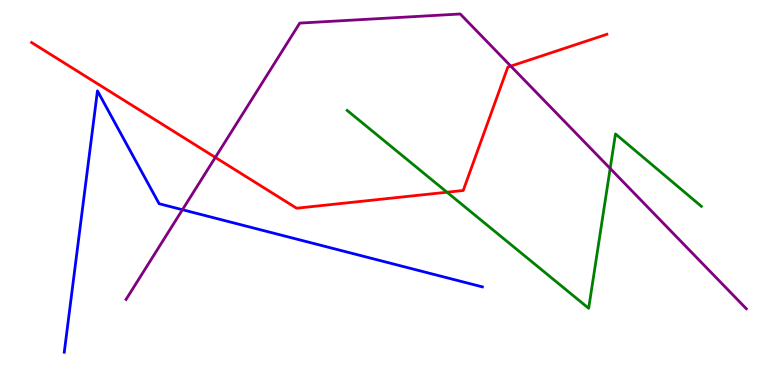[{'lines': ['blue', 'red'], 'intersections': []}, {'lines': ['green', 'red'], 'intersections': [{'x': 5.77, 'y': 5.01}]}, {'lines': ['purple', 'red'], 'intersections': [{'x': 2.78, 'y': 5.91}, {'x': 6.59, 'y': 8.28}]}, {'lines': ['blue', 'green'], 'intersections': []}, {'lines': ['blue', 'purple'], 'intersections': [{'x': 2.35, 'y': 4.55}]}, {'lines': ['green', 'purple'], 'intersections': [{'x': 7.87, 'y': 5.62}]}]